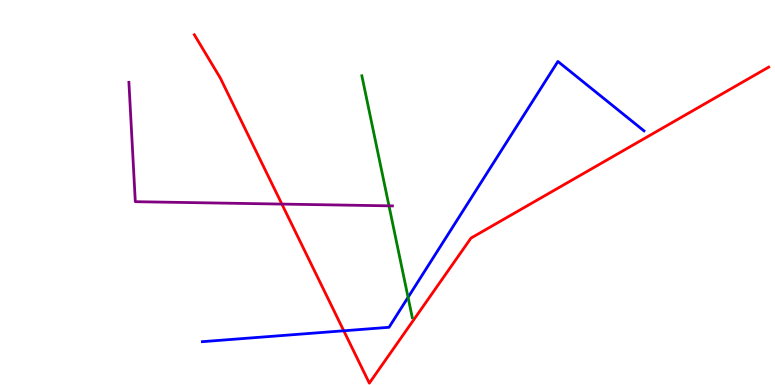[{'lines': ['blue', 'red'], 'intersections': [{'x': 4.44, 'y': 1.41}]}, {'lines': ['green', 'red'], 'intersections': []}, {'lines': ['purple', 'red'], 'intersections': [{'x': 3.64, 'y': 4.7}]}, {'lines': ['blue', 'green'], 'intersections': [{'x': 5.27, 'y': 2.28}]}, {'lines': ['blue', 'purple'], 'intersections': []}, {'lines': ['green', 'purple'], 'intersections': [{'x': 5.02, 'y': 4.65}]}]